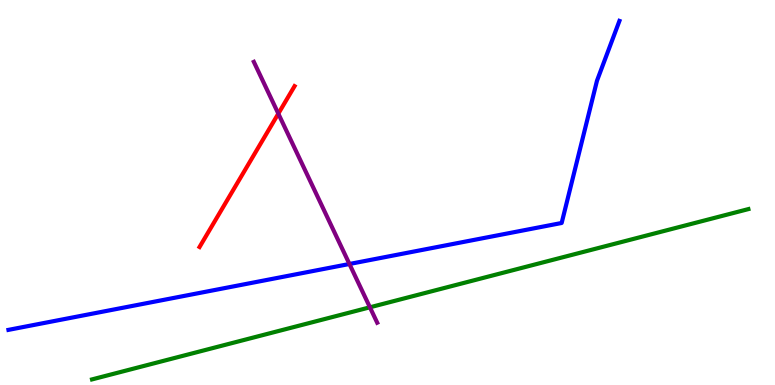[{'lines': ['blue', 'red'], 'intersections': []}, {'lines': ['green', 'red'], 'intersections': []}, {'lines': ['purple', 'red'], 'intersections': [{'x': 3.59, 'y': 7.05}]}, {'lines': ['blue', 'green'], 'intersections': []}, {'lines': ['blue', 'purple'], 'intersections': [{'x': 4.51, 'y': 3.14}]}, {'lines': ['green', 'purple'], 'intersections': [{'x': 4.77, 'y': 2.02}]}]